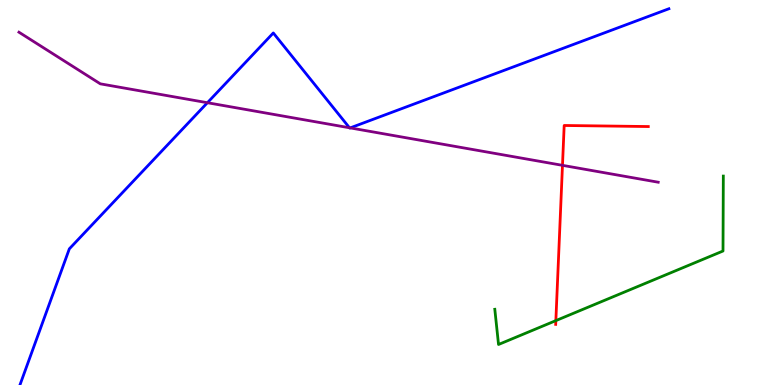[{'lines': ['blue', 'red'], 'intersections': []}, {'lines': ['green', 'red'], 'intersections': [{'x': 7.17, 'y': 1.67}]}, {'lines': ['purple', 'red'], 'intersections': [{'x': 7.26, 'y': 5.71}]}, {'lines': ['blue', 'green'], 'intersections': []}, {'lines': ['blue', 'purple'], 'intersections': [{'x': 2.68, 'y': 7.33}, {'x': 4.51, 'y': 6.68}, {'x': 4.52, 'y': 6.68}]}, {'lines': ['green', 'purple'], 'intersections': []}]